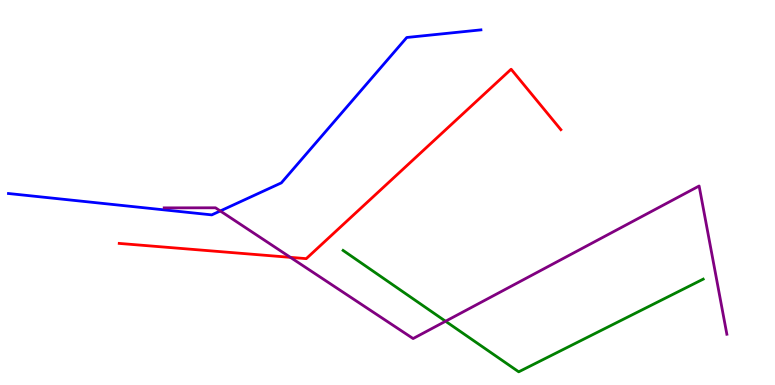[{'lines': ['blue', 'red'], 'intersections': []}, {'lines': ['green', 'red'], 'intersections': []}, {'lines': ['purple', 'red'], 'intersections': [{'x': 3.75, 'y': 3.32}]}, {'lines': ['blue', 'green'], 'intersections': []}, {'lines': ['blue', 'purple'], 'intersections': [{'x': 2.84, 'y': 4.52}]}, {'lines': ['green', 'purple'], 'intersections': [{'x': 5.75, 'y': 1.66}]}]